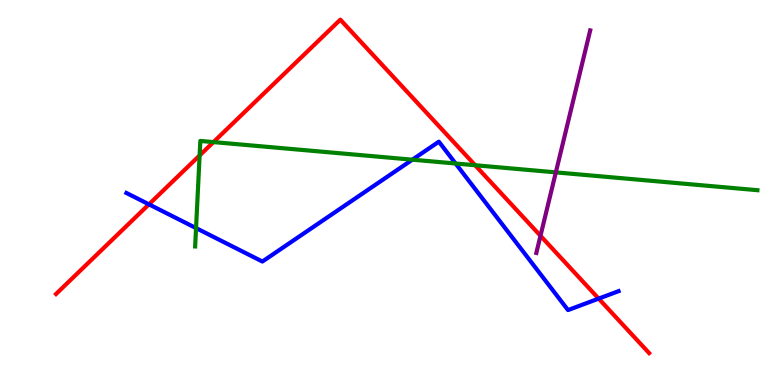[{'lines': ['blue', 'red'], 'intersections': [{'x': 1.92, 'y': 4.69}, {'x': 7.72, 'y': 2.24}]}, {'lines': ['green', 'red'], 'intersections': [{'x': 2.58, 'y': 5.96}, {'x': 2.75, 'y': 6.31}, {'x': 6.13, 'y': 5.71}]}, {'lines': ['purple', 'red'], 'intersections': [{'x': 6.97, 'y': 3.88}]}, {'lines': ['blue', 'green'], 'intersections': [{'x': 2.53, 'y': 4.08}, {'x': 5.32, 'y': 5.85}, {'x': 5.88, 'y': 5.75}]}, {'lines': ['blue', 'purple'], 'intersections': []}, {'lines': ['green', 'purple'], 'intersections': [{'x': 7.17, 'y': 5.52}]}]